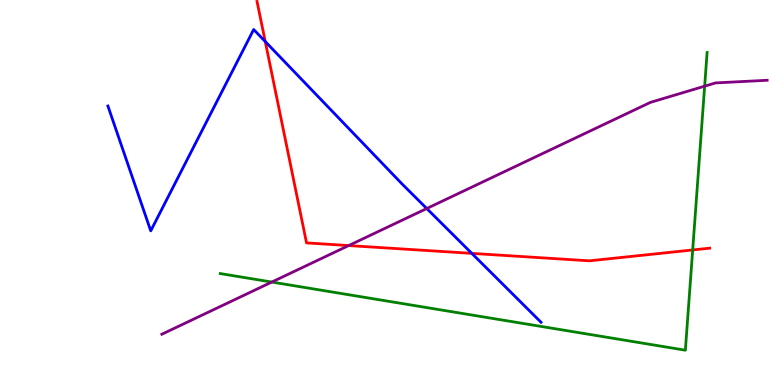[{'lines': ['blue', 'red'], 'intersections': [{'x': 3.42, 'y': 8.92}, {'x': 6.09, 'y': 3.42}]}, {'lines': ['green', 'red'], 'intersections': [{'x': 8.94, 'y': 3.51}]}, {'lines': ['purple', 'red'], 'intersections': [{'x': 4.5, 'y': 3.62}]}, {'lines': ['blue', 'green'], 'intersections': []}, {'lines': ['blue', 'purple'], 'intersections': [{'x': 5.51, 'y': 4.58}]}, {'lines': ['green', 'purple'], 'intersections': [{'x': 3.51, 'y': 2.67}, {'x': 9.09, 'y': 7.76}]}]